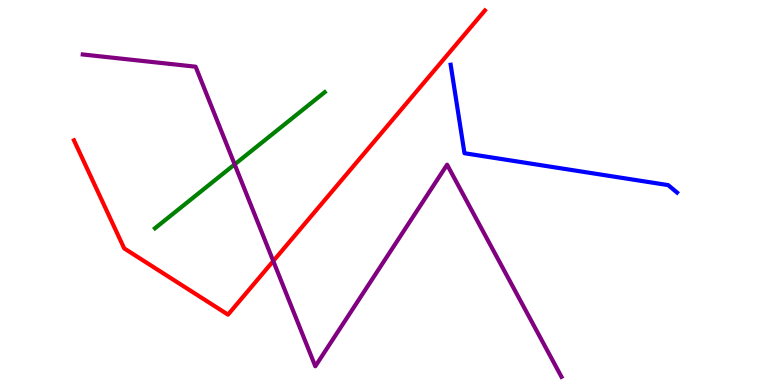[{'lines': ['blue', 'red'], 'intersections': []}, {'lines': ['green', 'red'], 'intersections': []}, {'lines': ['purple', 'red'], 'intersections': [{'x': 3.53, 'y': 3.22}]}, {'lines': ['blue', 'green'], 'intersections': []}, {'lines': ['blue', 'purple'], 'intersections': []}, {'lines': ['green', 'purple'], 'intersections': [{'x': 3.03, 'y': 5.73}]}]